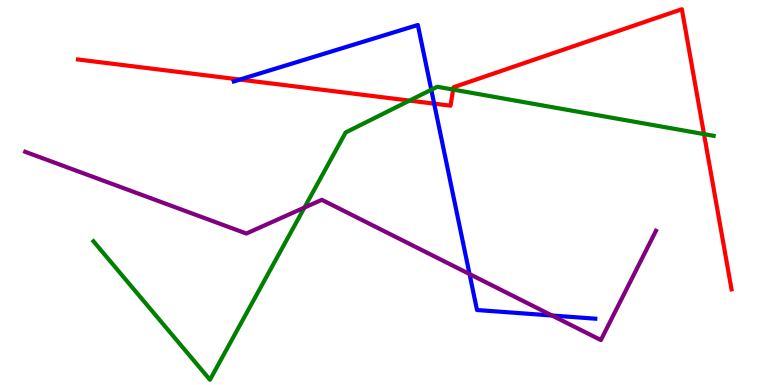[{'lines': ['blue', 'red'], 'intersections': [{'x': 3.1, 'y': 7.93}, {'x': 5.6, 'y': 7.31}]}, {'lines': ['green', 'red'], 'intersections': [{'x': 5.28, 'y': 7.39}, {'x': 5.85, 'y': 7.67}, {'x': 9.08, 'y': 6.52}]}, {'lines': ['purple', 'red'], 'intersections': []}, {'lines': ['blue', 'green'], 'intersections': [{'x': 5.56, 'y': 7.67}]}, {'lines': ['blue', 'purple'], 'intersections': [{'x': 6.06, 'y': 2.88}, {'x': 7.12, 'y': 1.8}]}, {'lines': ['green', 'purple'], 'intersections': [{'x': 3.93, 'y': 4.61}]}]